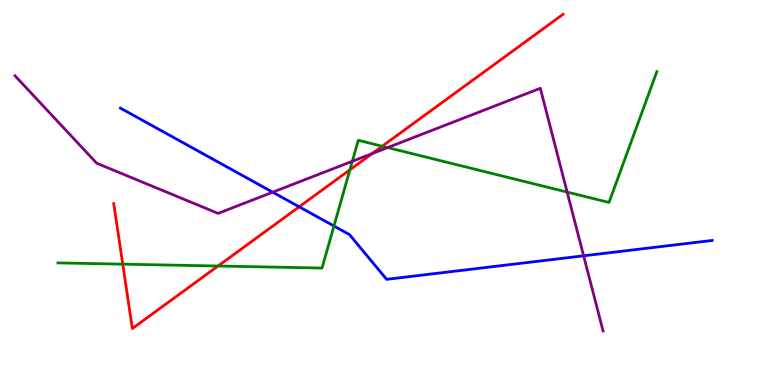[{'lines': ['blue', 'red'], 'intersections': [{'x': 3.86, 'y': 4.63}]}, {'lines': ['green', 'red'], 'intersections': [{'x': 1.58, 'y': 3.14}, {'x': 2.81, 'y': 3.09}, {'x': 4.51, 'y': 5.59}, {'x': 4.93, 'y': 6.2}]}, {'lines': ['purple', 'red'], 'intersections': [{'x': 4.8, 'y': 6.01}]}, {'lines': ['blue', 'green'], 'intersections': [{'x': 4.31, 'y': 4.13}]}, {'lines': ['blue', 'purple'], 'intersections': [{'x': 3.52, 'y': 5.01}, {'x': 7.53, 'y': 3.36}]}, {'lines': ['green', 'purple'], 'intersections': [{'x': 4.55, 'y': 5.81}, {'x': 5.0, 'y': 6.17}, {'x': 7.32, 'y': 5.01}]}]